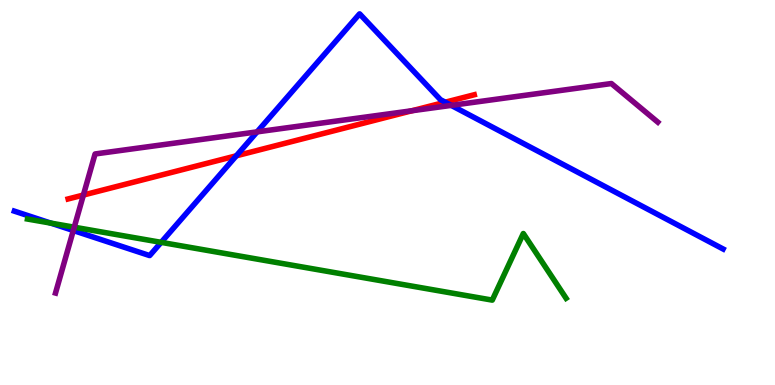[{'lines': ['blue', 'red'], 'intersections': [{'x': 3.05, 'y': 5.95}, {'x': 5.75, 'y': 7.35}]}, {'lines': ['green', 'red'], 'intersections': []}, {'lines': ['purple', 'red'], 'intersections': [{'x': 1.08, 'y': 4.93}, {'x': 5.32, 'y': 7.12}]}, {'lines': ['blue', 'green'], 'intersections': [{'x': 0.655, 'y': 4.21}, {'x': 2.08, 'y': 3.71}]}, {'lines': ['blue', 'purple'], 'intersections': [{'x': 0.946, 'y': 4.01}, {'x': 3.32, 'y': 6.57}, {'x': 5.82, 'y': 7.26}]}, {'lines': ['green', 'purple'], 'intersections': [{'x': 0.958, 'y': 4.1}]}]